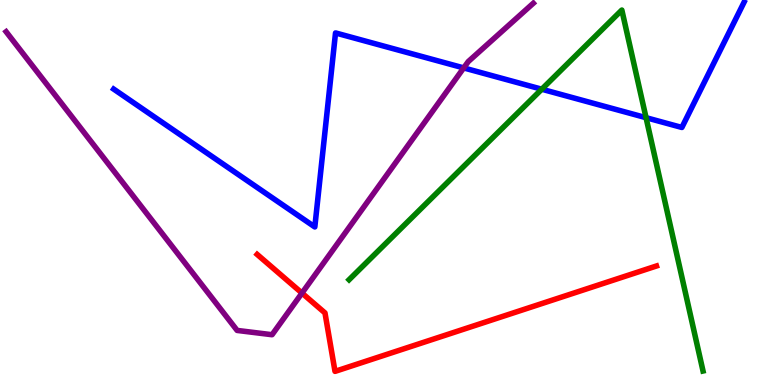[{'lines': ['blue', 'red'], 'intersections': []}, {'lines': ['green', 'red'], 'intersections': []}, {'lines': ['purple', 'red'], 'intersections': [{'x': 3.9, 'y': 2.39}]}, {'lines': ['blue', 'green'], 'intersections': [{'x': 6.99, 'y': 7.68}, {'x': 8.34, 'y': 6.94}]}, {'lines': ['blue', 'purple'], 'intersections': [{'x': 5.98, 'y': 8.24}]}, {'lines': ['green', 'purple'], 'intersections': []}]